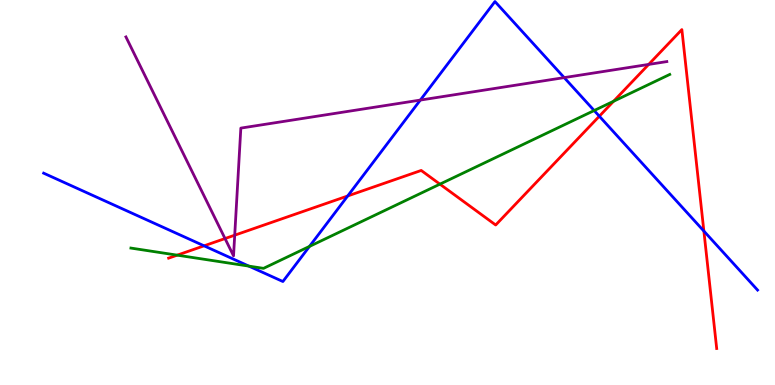[{'lines': ['blue', 'red'], 'intersections': [{'x': 2.63, 'y': 3.61}, {'x': 4.49, 'y': 4.91}, {'x': 7.73, 'y': 6.98}, {'x': 9.08, 'y': 4.0}]}, {'lines': ['green', 'red'], 'intersections': [{'x': 2.29, 'y': 3.37}, {'x': 5.68, 'y': 5.22}, {'x': 7.92, 'y': 7.37}]}, {'lines': ['purple', 'red'], 'intersections': [{'x': 2.9, 'y': 3.8}, {'x': 3.03, 'y': 3.89}, {'x': 8.37, 'y': 8.33}]}, {'lines': ['blue', 'green'], 'intersections': [{'x': 3.21, 'y': 3.09}, {'x': 3.99, 'y': 3.6}, {'x': 7.67, 'y': 7.13}]}, {'lines': ['blue', 'purple'], 'intersections': [{'x': 5.42, 'y': 7.4}, {'x': 7.28, 'y': 7.98}]}, {'lines': ['green', 'purple'], 'intersections': []}]